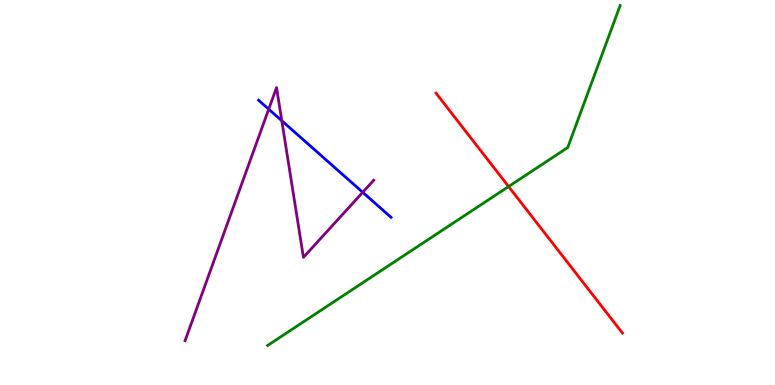[{'lines': ['blue', 'red'], 'intersections': []}, {'lines': ['green', 'red'], 'intersections': [{'x': 6.56, 'y': 5.15}]}, {'lines': ['purple', 'red'], 'intersections': []}, {'lines': ['blue', 'green'], 'intersections': []}, {'lines': ['blue', 'purple'], 'intersections': [{'x': 3.47, 'y': 7.16}, {'x': 3.64, 'y': 6.86}, {'x': 4.68, 'y': 5.01}]}, {'lines': ['green', 'purple'], 'intersections': []}]